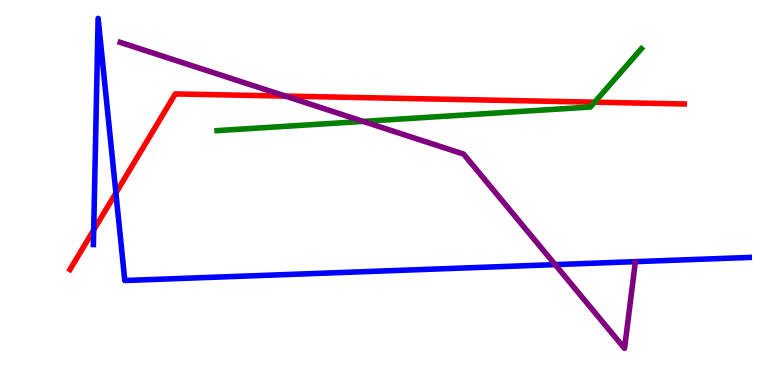[{'lines': ['blue', 'red'], 'intersections': [{'x': 1.21, 'y': 4.03}, {'x': 1.5, 'y': 4.99}]}, {'lines': ['green', 'red'], 'intersections': [{'x': 7.67, 'y': 7.35}]}, {'lines': ['purple', 'red'], 'intersections': [{'x': 3.68, 'y': 7.5}]}, {'lines': ['blue', 'green'], 'intersections': []}, {'lines': ['blue', 'purple'], 'intersections': [{'x': 7.16, 'y': 3.13}]}, {'lines': ['green', 'purple'], 'intersections': [{'x': 4.69, 'y': 6.85}]}]